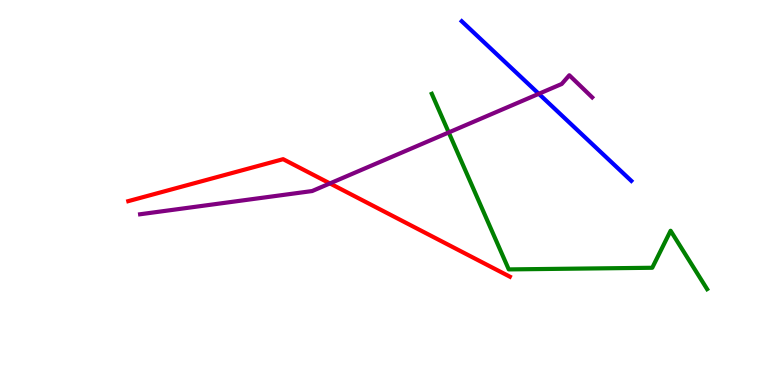[{'lines': ['blue', 'red'], 'intersections': []}, {'lines': ['green', 'red'], 'intersections': []}, {'lines': ['purple', 'red'], 'intersections': [{'x': 4.26, 'y': 5.24}]}, {'lines': ['blue', 'green'], 'intersections': []}, {'lines': ['blue', 'purple'], 'intersections': [{'x': 6.95, 'y': 7.56}]}, {'lines': ['green', 'purple'], 'intersections': [{'x': 5.79, 'y': 6.56}]}]